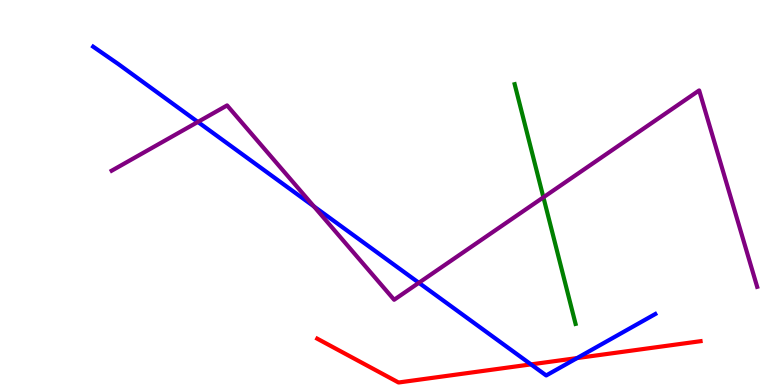[{'lines': ['blue', 'red'], 'intersections': [{'x': 6.85, 'y': 0.535}, {'x': 7.45, 'y': 0.699}]}, {'lines': ['green', 'red'], 'intersections': []}, {'lines': ['purple', 'red'], 'intersections': []}, {'lines': ['blue', 'green'], 'intersections': []}, {'lines': ['blue', 'purple'], 'intersections': [{'x': 2.55, 'y': 6.83}, {'x': 4.05, 'y': 4.64}, {'x': 5.4, 'y': 2.65}]}, {'lines': ['green', 'purple'], 'intersections': [{'x': 7.01, 'y': 4.87}]}]